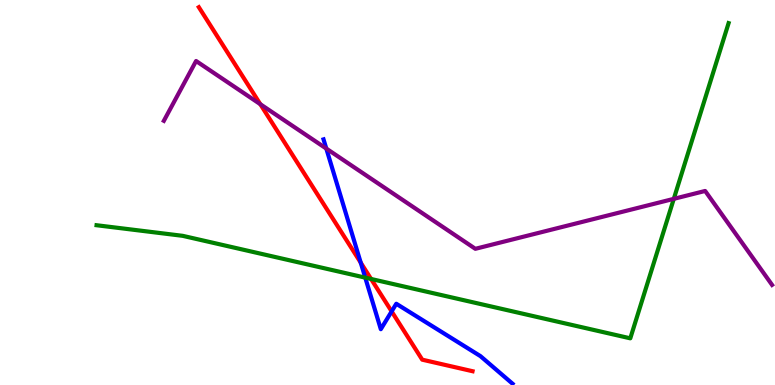[{'lines': ['blue', 'red'], 'intersections': [{'x': 4.65, 'y': 3.18}, {'x': 5.05, 'y': 1.91}]}, {'lines': ['green', 'red'], 'intersections': [{'x': 4.79, 'y': 2.75}]}, {'lines': ['purple', 'red'], 'intersections': [{'x': 3.36, 'y': 7.29}]}, {'lines': ['blue', 'green'], 'intersections': [{'x': 4.71, 'y': 2.79}]}, {'lines': ['blue', 'purple'], 'intersections': [{'x': 4.21, 'y': 6.14}]}, {'lines': ['green', 'purple'], 'intersections': [{'x': 8.69, 'y': 4.84}]}]